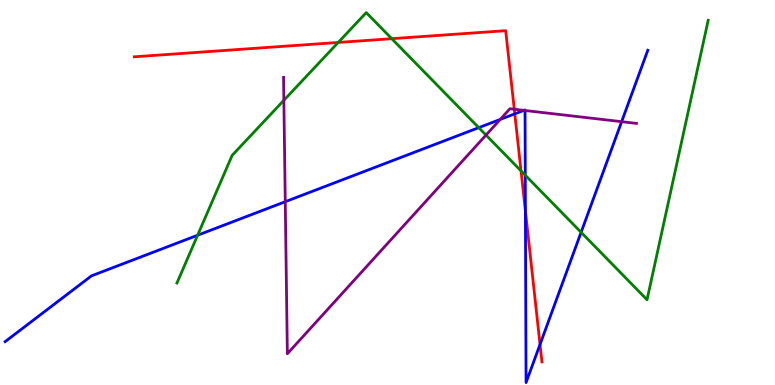[{'lines': ['blue', 'red'], 'intersections': [{'x': 6.64, 'y': 7.04}, {'x': 6.78, 'y': 4.52}, {'x': 6.97, 'y': 1.05}]}, {'lines': ['green', 'red'], 'intersections': [{'x': 4.36, 'y': 8.9}, {'x': 5.05, 'y': 9.0}, {'x': 6.72, 'y': 5.56}]}, {'lines': ['purple', 'red'], 'intersections': [{'x': 6.64, 'y': 7.16}]}, {'lines': ['blue', 'green'], 'intersections': [{'x': 2.55, 'y': 3.89}, {'x': 6.18, 'y': 6.68}, {'x': 6.78, 'y': 5.45}, {'x': 7.5, 'y': 3.97}]}, {'lines': ['blue', 'purple'], 'intersections': [{'x': 3.68, 'y': 4.76}, {'x': 6.45, 'y': 6.9}, {'x': 6.76, 'y': 7.13}, {'x': 6.77, 'y': 7.13}, {'x': 8.02, 'y': 6.84}]}, {'lines': ['green', 'purple'], 'intersections': [{'x': 3.66, 'y': 7.39}, {'x': 6.27, 'y': 6.49}]}]